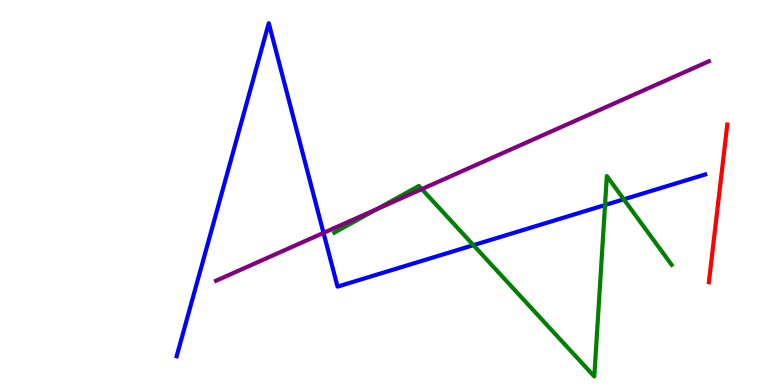[{'lines': ['blue', 'red'], 'intersections': []}, {'lines': ['green', 'red'], 'intersections': []}, {'lines': ['purple', 'red'], 'intersections': []}, {'lines': ['blue', 'green'], 'intersections': [{'x': 6.11, 'y': 3.63}, {'x': 7.81, 'y': 4.67}, {'x': 8.05, 'y': 4.82}]}, {'lines': ['blue', 'purple'], 'intersections': [{'x': 4.17, 'y': 3.95}]}, {'lines': ['green', 'purple'], 'intersections': [{'x': 4.87, 'y': 4.57}, {'x': 5.44, 'y': 5.09}]}]